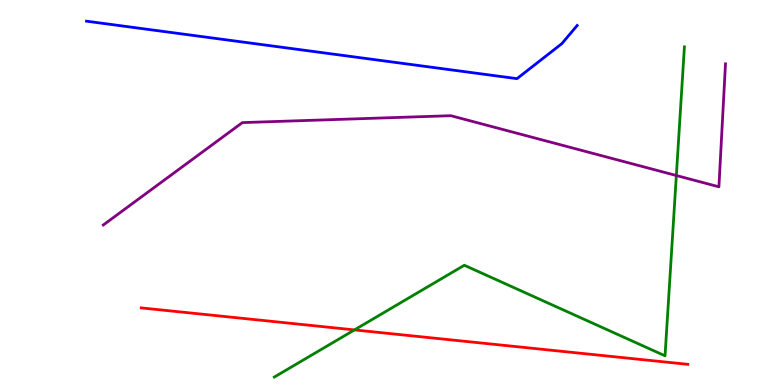[{'lines': ['blue', 'red'], 'intersections': []}, {'lines': ['green', 'red'], 'intersections': [{'x': 4.57, 'y': 1.43}]}, {'lines': ['purple', 'red'], 'intersections': []}, {'lines': ['blue', 'green'], 'intersections': []}, {'lines': ['blue', 'purple'], 'intersections': []}, {'lines': ['green', 'purple'], 'intersections': [{'x': 8.73, 'y': 5.44}]}]